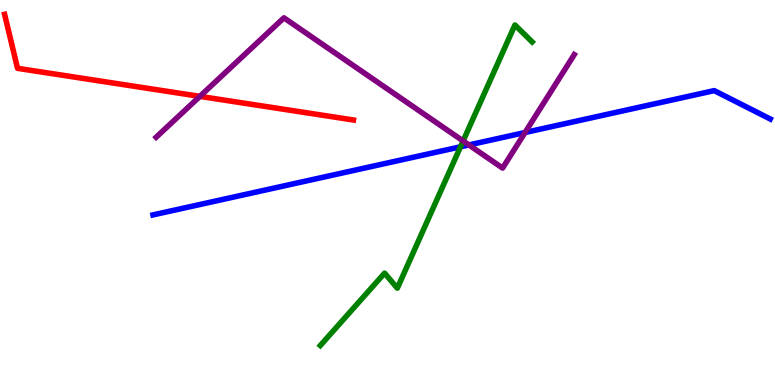[{'lines': ['blue', 'red'], 'intersections': []}, {'lines': ['green', 'red'], 'intersections': []}, {'lines': ['purple', 'red'], 'intersections': [{'x': 2.58, 'y': 7.5}]}, {'lines': ['blue', 'green'], 'intersections': [{'x': 5.94, 'y': 6.19}]}, {'lines': ['blue', 'purple'], 'intersections': [{'x': 6.05, 'y': 6.24}, {'x': 6.77, 'y': 6.56}]}, {'lines': ['green', 'purple'], 'intersections': [{'x': 5.98, 'y': 6.34}]}]